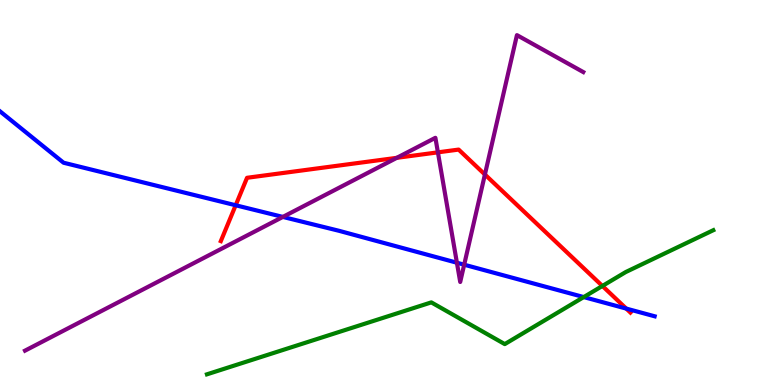[{'lines': ['blue', 'red'], 'intersections': [{'x': 3.04, 'y': 4.67}, {'x': 8.08, 'y': 1.98}]}, {'lines': ['green', 'red'], 'intersections': [{'x': 7.77, 'y': 2.57}]}, {'lines': ['purple', 'red'], 'intersections': [{'x': 5.12, 'y': 5.9}, {'x': 5.65, 'y': 6.04}, {'x': 6.26, 'y': 5.47}]}, {'lines': ['blue', 'green'], 'intersections': [{'x': 7.53, 'y': 2.28}]}, {'lines': ['blue', 'purple'], 'intersections': [{'x': 3.65, 'y': 4.37}, {'x': 5.9, 'y': 3.18}, {'x': 5.99, 'y': 3.12}]}, {'lines': ['green', 'purple'], 'intersections': []}]